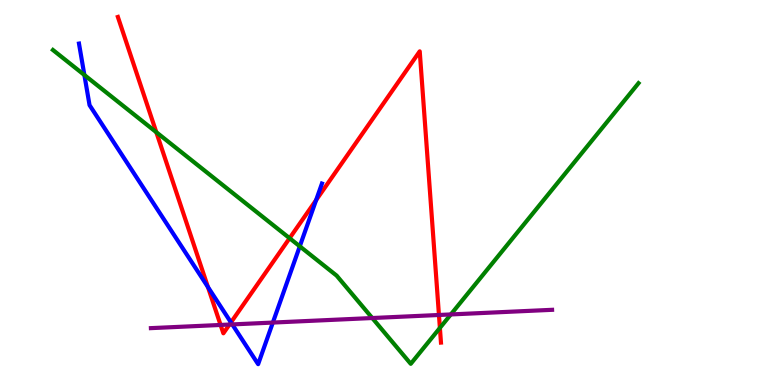[{'lines': ['blue', 'red'], 'intersections': [{'x': 2.68, 'y': 2.54}, {'x': 2.98, 'y': 1.63}, {'x': 4.08, 'y': 4.8}]}, {'lines': ['green', 'red'], 'intersections': [{'x': 2.02, 'y': 6.57}, {'x': 3.74, 'y': 3.81}, {'x': 5.68, 'y': 1.48}]}, {'lines': ['purple', 'red'], 'intersections': [{'x': 2.85, 'y': 1.56}, {'x': 2.96, 'y': 1.57}, {'x': 5.66, 'y': 1.82}]}, {'lines': ['blue', 'green'], 'intersections': [{'x': 1.09, 'y': 8.05}, {'x': 3.87, 'y': 3.6}]}, {'lines': ['blue', 'purple'], 'intersections': [{'x': 3.0, 'y': 1.57}, {'x': 3.52, 'y': 1.62}]}, {'lines': ['green', 'purple'], 'intersections': [{'x': 4.8, 'y': 1.74}, {'x': 5.82, 'y': 1.83}]}]